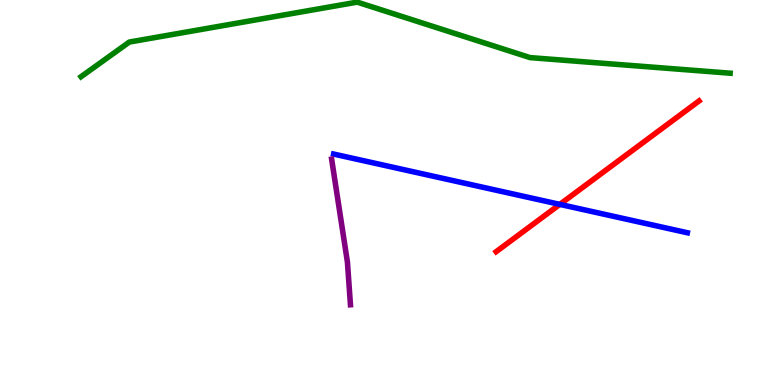[{'lines': ['blue', 'red'], 'intersections': [{'x': 7.22, 'y': 4.69}]}, {'lines': ['green', 'red'], 'intersections': []}, {'lines': ['purple', 'red'], 'intersections': []}, {'lines': ['blue', 'green'], 'intersections': []}, {'lines': ['blue', 'purple'], 'intersections': []}, {'lines': ['green', 'purple'], 'intersections': []}]